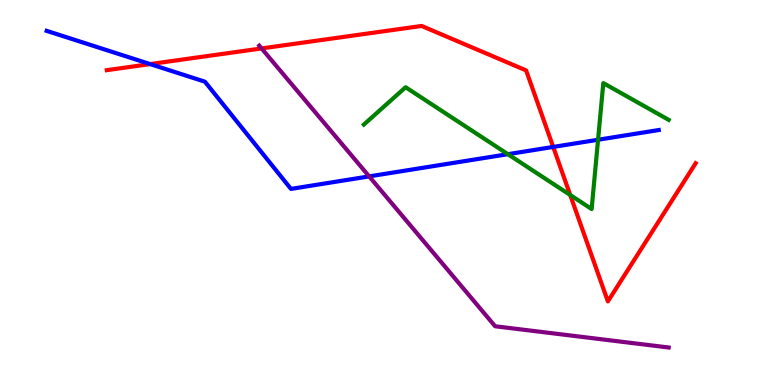[{'lines': ['blue', 'red'], 'intersections': [{'x': 1.94, 'y': 8.34}, {'x': 7.14, 'y': 6.18}]}, {'lines': ['green', 'red'], 'intersections': [{'x': 7.36, 'y': 4.93}]}, {'lines': ['purple', 'red'], 'intersections': [{'x': 3.38, 'y': 8.74}]}, {'lines': ['blue', 'green'], 'intersections': [{'x': 6.55, 'y': 6.0}, {'x': 7.72, 'y': 6.37}]}, {'lines': ['blue', 'purple'], 'intersections': [{'x': 4.76, 'y': 5.42}]}, {'lines': ['green', 'purple'], 'intersections': []}]